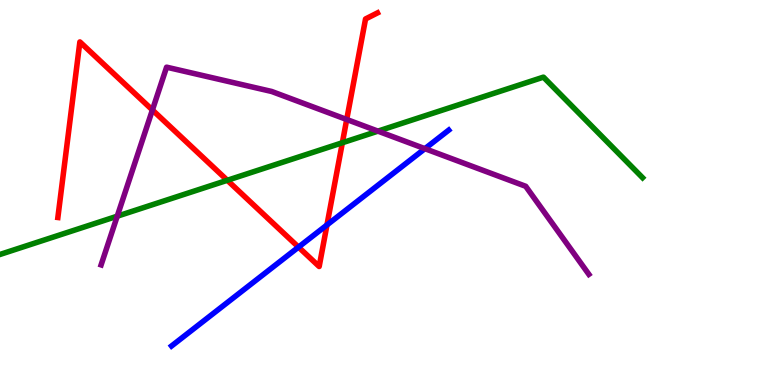[{'lines': ['blue', 'red'], 'intersections': [{'x': 3.85, 'y': 3.58}, {'x': 4.22, 'y': 4.16}]}, {'lines': ['green', 'red'], 'intersections': [{'x': 2.93, 'y': 5.32}, {'x': 4.42, 'y': 6.29}]}, {'lines': ['purple', 'red'], 'intersections': [{'x': 1.97, 'y': 7.14}, {'x': 4.47, 'y': 6.9}]}, {'lines': ['blue', 'green'], 'intersections': []}, {'lines': ['blue', 'purple'], 'intersections': [{'x': 5.48, 'y': 6.14}]}, {'lines': ['green', 'purple'], 'intersections': [{'x': 1.51, 'y': 4.38}, {'x': 4.88, 'y': 6.59}]}]